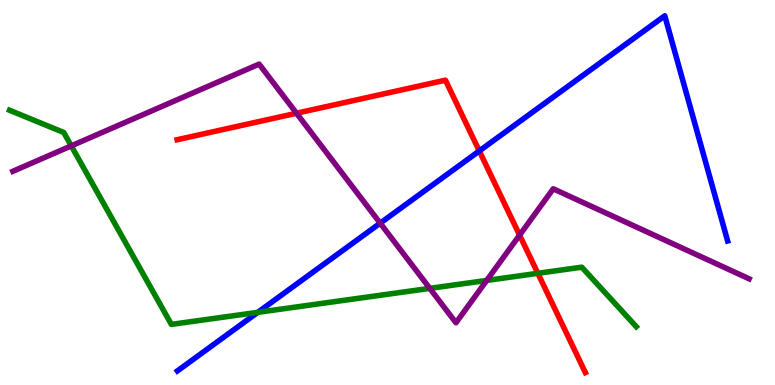[{'lines': ['blue', 'red'], 'intersections': [{'x': 6.18, 'y': 6.08}]}, {'lines': ['green', 'red'], 'intersections': [{'x': 6.94, 'y': 2.9}]}, {'lines': ['purple', 'red'], 'intersections': [{'x': 3.83, 'y': 7.06}, {'x': 6.7, 'y': 3.89}]}, {'lines': ['blue', 'green'], 'intersections': [{'x': 3.33, 'y': 1.89}]}, {'lines': ['blue', 'purple'], 'intersections': [{'x': 4.91, 'y': 4.2}]}, {'lines': ['green', 'purple'], 'intersections': [{'x': 0.919, 'y': 6.21}, {'x': 5.55, 'y': 2.51}, {'x': 6.28, 'y': 2.72}]}]